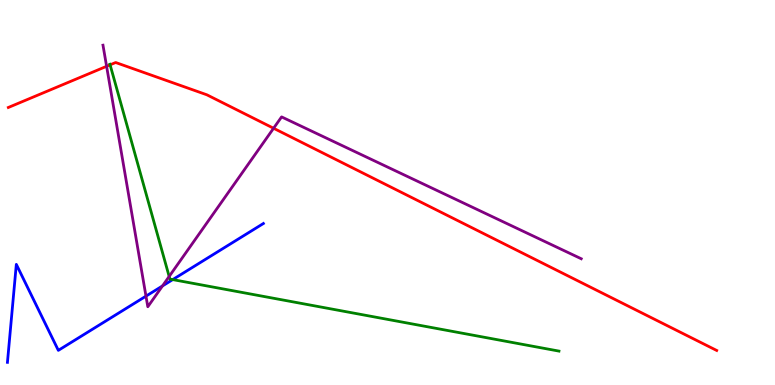[{'lines': ['blue', 'red'], 'intersections': []}, {'lines': ['green', 'red'], 'intersections': [{'x': 1.42, 'y': 8.32}]}, {'lines': ['purple', 'red'], 'intersections': [{'x': 1.38, 'y': 8.28}, {'x': 3.53, 'y': 6.67}]}, {'lines': ['blue', 'green'], 'intersections': [{'x': 2.23, 'y': 2.74}]}, {'lines': ['blue', 'purple'], 'intersections': [{'x': 1.88, 'y': 2.31}, {'x': 2.1, 'y': 2.57}]}, {'lines': ['green', 'purple'], 'intersections': [{'x': 2.18, 'y': 2.82}]}]